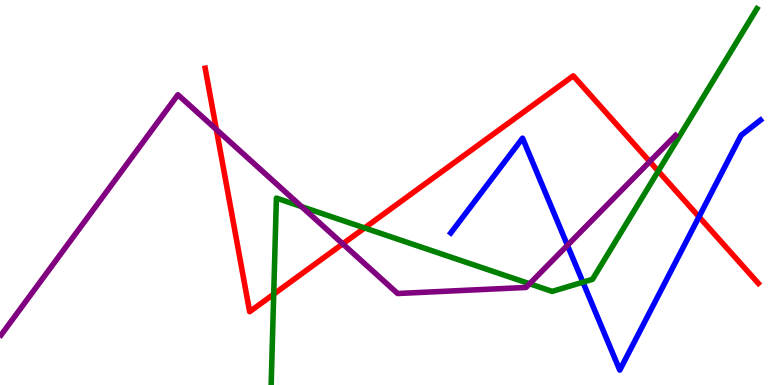[{'lines': ['blue', 'red'], 'intersections': [{'x': 9.02, 'y': 4.37}]}, {'lines': ['green', 'red'], 'intersections': [{'x': 3.53, 'y': 2.36}, {'x': 4.7, 'y': 4.08}, {'x': 8.49, 'y': 5.56}]}, {'lines': ['purple', 'red'], 'intersections': [{'x': 2.79, 'y': 6.64}, {'x': 4.42, 'y': 3.67}, {'x': 8.38, 'y': 5.8}]}, {'lines': ['blue', 'green'], 'intersections': [{'x': 7.52, 'y': 2.67}]}, {'lines': ['blue', 'purple'], 'intersections': [{'x': 7.32, 'y': 3.63}]}, {'lines': ['green', 'purple'], 'intersections': [{'x': 3.89, 'y': 4.63}, {'x': 6.83, 'y': 2.63}]}]